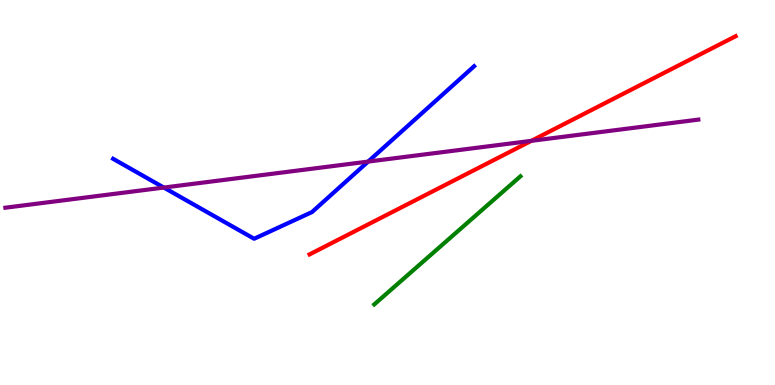[{'lines': ['blue', 'red'], 'intersections': []}, {'lines': ['green', 'red'], 'intersections': []}, {'lines': ['purple', 'red'], 'intersections': [{'x': 6.86, 'y': 6.34}]}, {'lines': ['blue', 'green'], 'intersections': []}, {'lines': ['blue', 'purple'], 'intersections': [{'x': 2.11, 'y': 5.13}, {'x': 4.75, 'y': 5.8}]}, {'lines': ['green', 'purple'], 'intersections': []}]